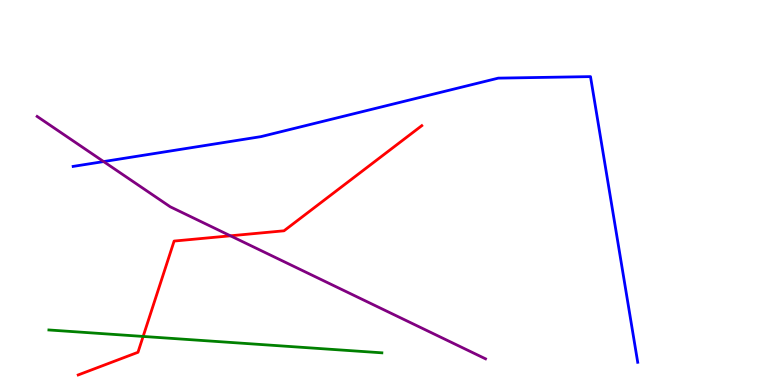[{'lines': ['blue', 'red'], 'intersections': []}, {'lines': ['green', 'red'], 'intersections': [{'x': 1.85, 'y': 1.26}]}, {'lines': ['purple', 'red'], 'intersections': [{'x': 2.97, 'y': 3.88}]}, {'lines': ['blue', 'green'], 'intersections': []}, {'lines': ['blue', 'purple'], 'intersections': [{'x': 1.34, 'y': 5.8}]}, {'lines': ['green', 'purple'], 'intersections': []}]